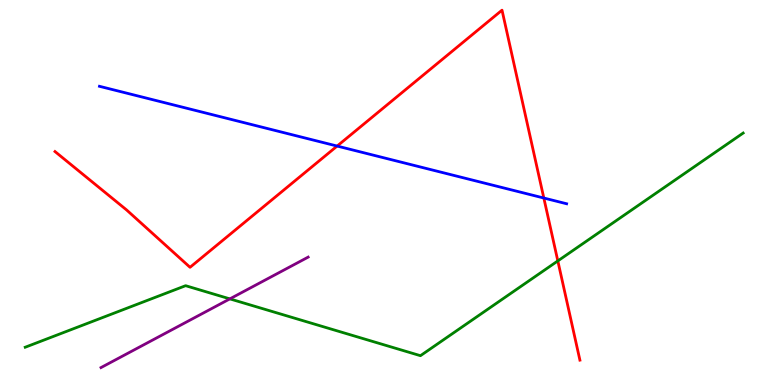[{'lines': ['blue', 'red'], 'intersections': [{'x': 4.35, 'y': 6.21}, {'x': 7.02, 'y': 4.86}]}, {'lines': ['green', 'red'], 'intersections': [{'x': 7.2, 'y': 3.22}]}, {'lines': ['purple', 'red'], 'intersections': []}, {'lines': ['blue', 'green'], 'intersections': []}, {'lines': ['blue', 'purple'], 'intersections': []}, {'lines': ['green', 'purple'], 'intersections': [{'x': 2.97, 'y': 2.24}]}]